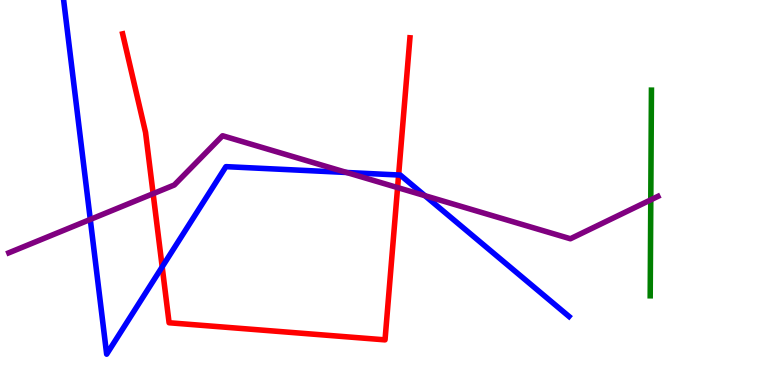[{'lines': ['blue', 'red'], 'intersections': [{'x': 2.09, 'y': 3.07}, {'x': 5.14, 'y': 5.45}]}, {'lines': ['green', 'red'], 'intersections': []}, {'lines': ['purple', 'red'], 'intersections': [{'x': 1.98, 'y': 4.97}, {'x': 5.13, 'y': 5.13}]}, {'lines': ['blue', 'green'], 'intersections': []}, {'lines': ['blue', 'purple'], 'intersections': [{'x': 1.16, 'y': 4.3}, {'x': 4.47, 'y': 5.52}, {'x': 5.48, 'y': 4.92}]}, {'lines': ['green', 'purple'], 'intersections': [{'x': 8.4, 'y': 4.81}]}]